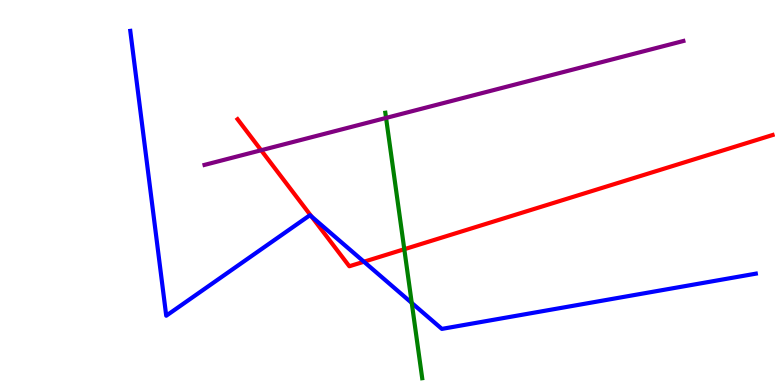[{'lines': ['blue', 'red'], 'intersections': [{'x': 4.02, 'y': 4.37}, {'x': 4.7, 'y': 3.2}]}, {'lines': ['green', 'red'], 'intersections': [{'x': 5.22, 'y': 3.53}]}, {'lines': ['purple', 'red'], 'intersections': [{'x': 3.37, 'y': 6.1}]}, {'lines': ['blue', 'green'], 'intersections': [{'x': 5.31, 'y': 2.13}]}, {'lines': ['blue', 'purple'], 'intersections': []}, {'lines': ['green', 'purple'], 'intersections': [{'x': 4.98, 'y': 6.94}]}]